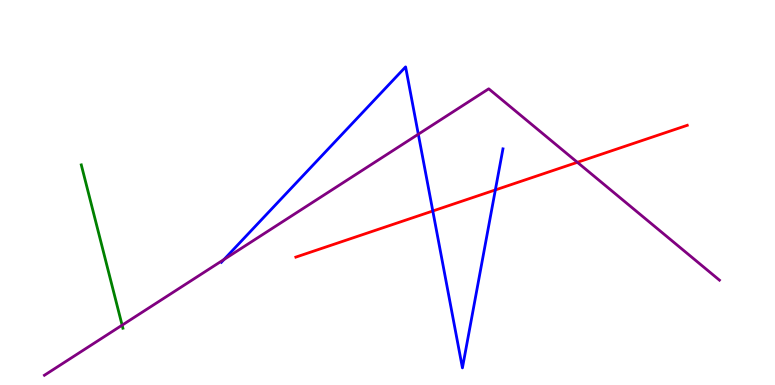[{'lines': ['blue', 'red'], 'intersections': [{'x': 5.58, 'y': 4.52}, {'x': 6.39, 'y': 5.07}]}, {'lines': ['green', 'red'], 'intersections': []}, {'lines': ['purple', 'red'], 'intersections': [{'x': 7.45, 'y': 5.78}]}, {'lines': ['blue', 'green'], 'intersections': []}, {'lines': ['blue', 'purple'], 'intersections': [{'x': 2.89, 'y': 3.26}, {'x': 5.4, 'y': 6.51}]}, {'lines': ['green', 'purple'], 'intersections': [{'x': 1.58, 'y': 1.55}]}]